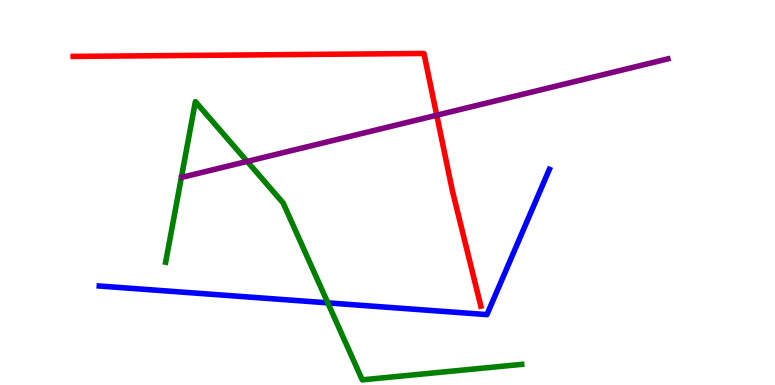[{'lines': ['blue', 'red'], 'intersections': []}, {'lines': ['green', 'red'], 'intersections': []}, {'lines': ['purple', 'red'], 'intersections': [{'x': 5.64, 'y': 7.01}]}, {'lines': ['blue', 'green'], 'intersections': [{'x': 4.23, 'y': 2.13}]}, {'lines': ['blue', 'purple'], 'intersections': []}, {'lines': ['green', 'purple'], 'intersections': [{'x': 3.19, 'y': 5.81}]}]